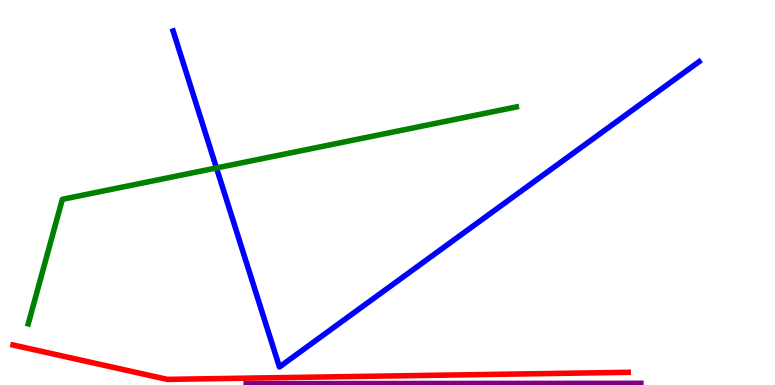[{'lines': ['blue', 'red'], 'intersections': []}, {'lines': ['green', 'red'], 'intersections': []}, {'lines': ['purple', 'red'], 'intersections': []}, {'lines': ['blue', 'green'], 'intersections': [{'x': 2.79, 'y': 5.64}]}, {'lines': ['blue', 'purple'], 'intersections': []}, {'lines': ['green', 'purple'], 'intersections': []}]